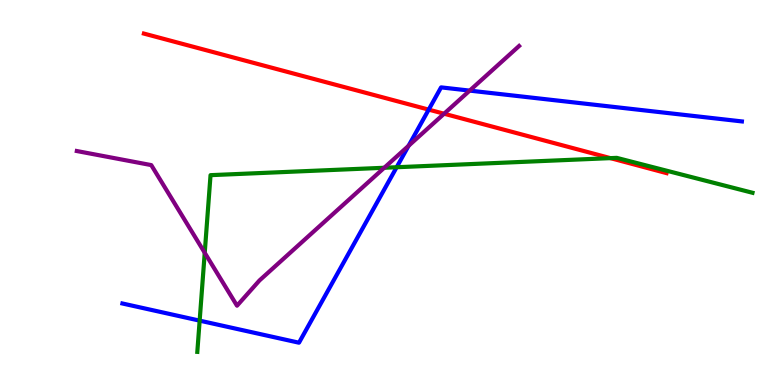[{'lines': ['blue', 'red'], 'intersections': [{'x': 5.53, 'y': 7.15}]}, {'lines': ['green', 'red'], 'intersections': [{'x': 7.88, 'y': 5.89}]}, {'lines': ['purple', 'red'], 'intersections': [{'x': 5.73, 'y': 7.05}]}, {'lines': ['blue', 'green'], 'intersections': [{'x': 2.58, 'y': 1.67}, {'x': 5.12, 'y': 5.66}]}, {'lines': ['blue', 'purple'], 'intersections': [{'x': 5.27, 'y': 6.21}, {'x': 6.06, 'y': 7.65}]}, {'lines': ['green', 'purple'], 'intersections': [{'x': 2.64, 'y': 3.43}, {'x': 4.96, 'y': 5.64}]}]